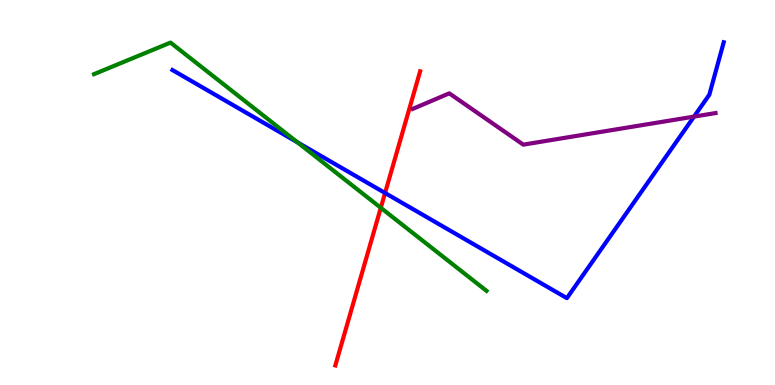[{'lines': ['blue', 'red'], 'intersections': [{'x': 4.97, 'y': 4.99}]}, {'lines': ['green', 'red'], 'intersections': [{'x': 4.91, 'y': 4.6}]}, {'lines': ['purple', 'red'], 'intersections': []}, {'lines': ['blue', 'green'], 'intersections': [{'x': 3.84, 'y': 6.3}]}, {'lines': ['blue', 'purple'], 'intersections': [{'x': 8.96, 'y': 6.97}]}, {'lines': ['green', 'purple'], 'intersections': []}]